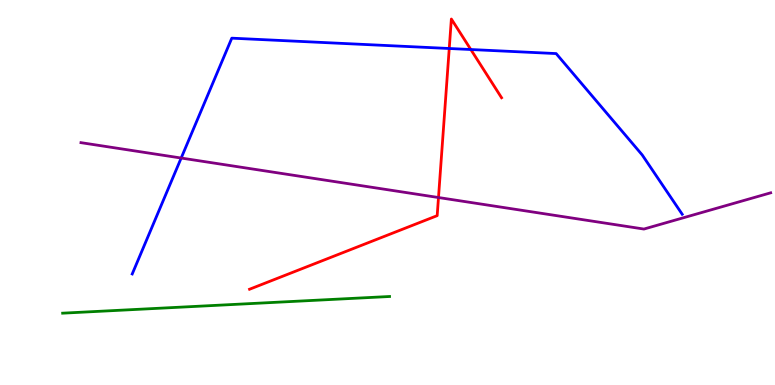[{'lines': ['blue', 'red'], 'intersections': [{'x': 5.8, 'y': 8.74}, {'x': 6.08, 'y': 8.71}]}, {'lines': ['green', 'red'], 'intersections': []}, {'lines': ['purple', 'red'], 'intersections': [{'x': 5.66, 'y': 4.87}]}, {'lines': ['blue', 'green'], 'intersections': []}, {'lines': ['blue', 'purple'], 'intersections': [{'x': 2.34, 'y': 5.9}]}, {'lines': ['green', 'purple'], 'intersections': []}]